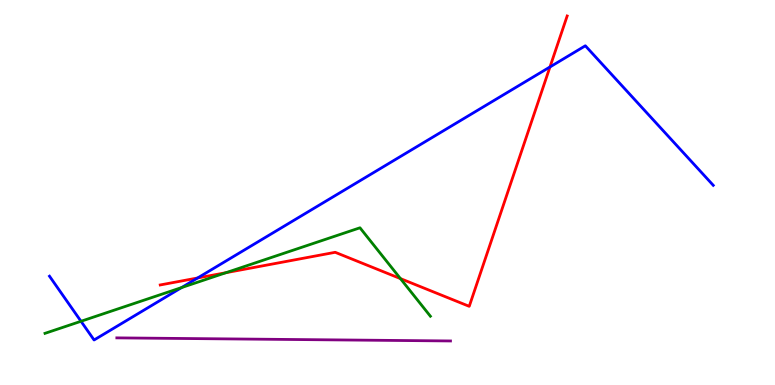[{'lines': ['blue', 'red'], 'intersections': [{'x': 2.55, 'y': 2.78}, {'x': 7.1, 'y': 8.26}]}, {'lines': ['green', 'red'], 'intersections': [{'x': 2.92, 'y': 2.92}, {'x': 5.17, 'y': 2.76}]}, {'lines': ['purple', 'red'], 'intersections': []}, {'lines': ['blue', 'green'], 'intersections': [{'x': 1.05, 'y': 1.66}, {'x': 2.34, 'y': 2.53}]}, {'lines': ['blue', 'purple'], 'intersections': []}, {'lines': ['green', 'purple'], 'intersections': []}]